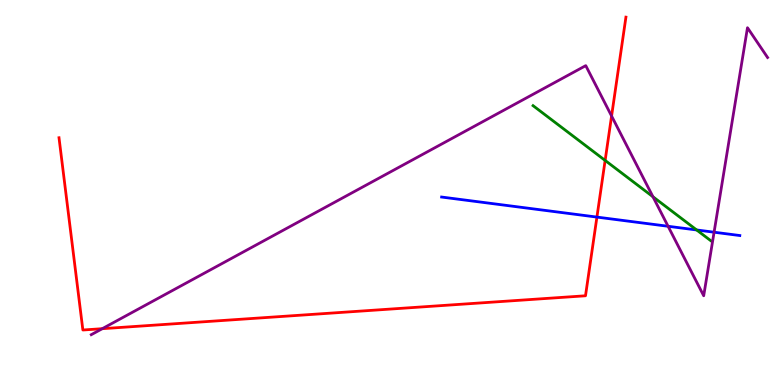[{'lines': ['blue', 'red'], 'intersections': [{'x': 7.7, 'y': 4.36}]}, {'lines': ['green', 'red'], 'intersections': [{'x': 7.81, 'y': 5.83}]}, {'lines': ['purple', 'red'], 'intersections': [{'x': 1.32, 'y': 1.46}, {'x': 7.89, 'y': 6.99}]}, {'lines': ['blue', 'green'], 'intersections': [{'x': 8.99, 'y': 4.03}]}, {'lines': ['blue', 'purple'], 'intersections': [{'x': 8.62, 'y': 4.12}, {'x': 9.21, 'y': 3.97}]}, {'lines': ['green', 'purple'], 'intersections': [{'x': 8.43, 'y': 4.89}]}]